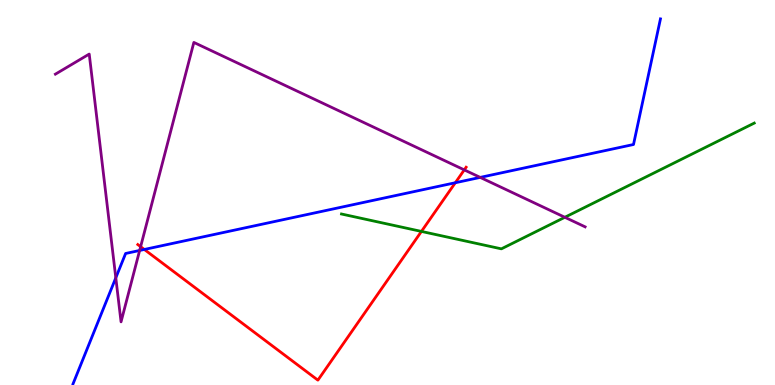[{'lines': ['blue', 'red'], 'intersections': [{'x': 1.86, 'y': 3.52}, {'x': 5.88, 'y': 5.25}]}, {'lines': ['green', 'red'], 'intersections': [{'x': 5.44, 'y': 3.99}]}, {'lines': ['purple', 'red'], 'intersections': [{'x': 1.81, 'y': 3.59}, {'x': 5.99, 'y': 5.59}]}, {'lines': ['blue', 'green'], 'intersections': []}, {'lines': ['blue', 'purple'], 'intersections': [{'x': 1.49, 'y': 2.78}, {'x': 1.8, 'y': 3.49}, {'x': 6.2, 'y': 5.39}]}, {'lines': ['green', 'purple'], 'intersections': [{'x': 7.29, 'y': 4.36}]}]